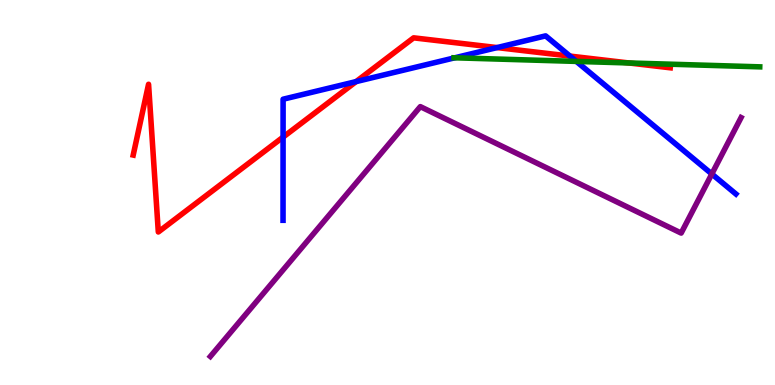[{'lines': ['blue', 'red'], 'intersections': [{'x': 3.65, 'y': 6.44}, {'x': 4.59, 'y': 7.88}, {'x': 6.41, 'y': 8.76}, {'x': 7.35, 'y': 8.54}]}, {'lines': ['green', 'red'], 'intersections': [{'x': 8.11, 'y': 8.36}]}, {'lines': ['purple', 'red'], 'intersections': []}, {'lines': ['blue', 'green'], 'intersections': [{'x': 5.87, 'y': 8.5}, {'x': 7.44, 'y': 8.41}]}, {'lines': ['blue', 'purple'], 'intersections': [{'x': 9.18, 'y': 5.48}]}, {'lines': ['green', 'purple'], 'intersections': []}]